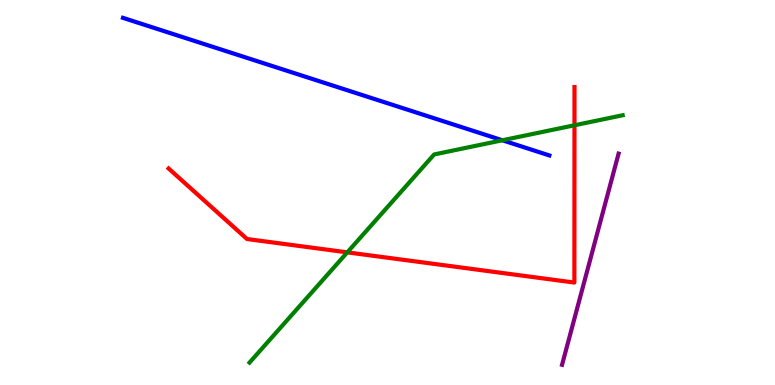[{'lines': ['blue', 'red'], 'intersections': []}, {'lines': ['green', 'red'], 'intersections': [{'x': 4.48, 'y': 3.45}, {'x': 7.41, 'y': 6.75}]}, {'lines': ['purple', 'red'], 'intersections': []}, {'lines': ['blue', 'green'], 'intersections': [{'x': 6.48, 'y': 6.36}]}, {'lines': ['blue', 'purple'], 'intersections': []}, {'lines': ['green', 'purple'], 'intersections': []}]